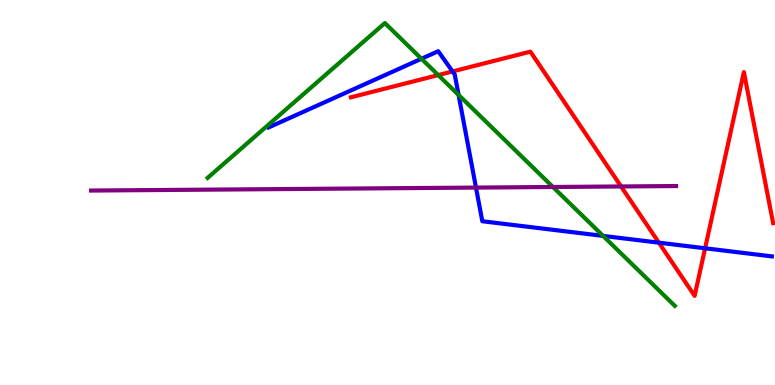[{'lines': ['blue', 'red'], 'intersections': [{'x': 5.84, 'y': 8.14}, {'x': 8.5, 'y': 3.7}, {'x': 9.1, 'y': 3.55}]}, {'lines': ['green', 'red'], 'intersections': [{'x': 5.65, 'y': 8.05}]}, {'lines': ['purple', 'red'], 'intersections': [{'x': 8.01, 'y': 5.16}]}, {'lines': ['blue', 'green'], 'intersections': [{'x': 5.44, 'y': 8.47}, {'x': 5.92, 'y': 7.53}, {'x': 7.78, 'y': 3.87}]}, {'lines': ['blue', 'purple'], 'intersections': [{'x': 6.14, 'y': 5.13}]}, {'lines': ['green', 'purple'], 'intersections': [{'x': 7.13, 'y': 5.14}]}]